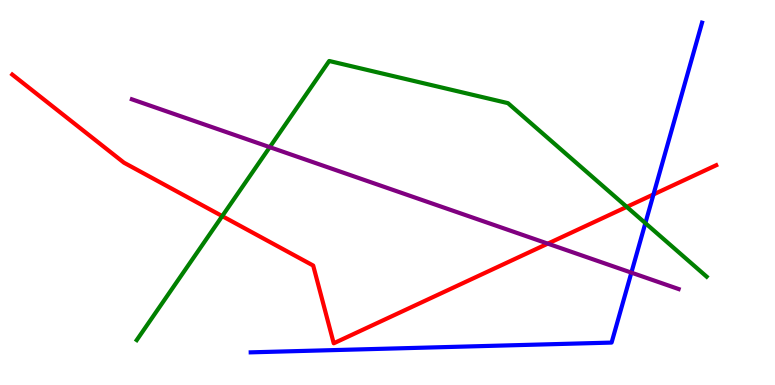[{'lines': ['blue', 'red'], 'intersections': [{'x': 8.43, 'y': 4.95}]}, {'lines': ['green', 'red'], 'intersections': [{'x': 2.87, 'y': 4.39}, {'x': 8.09, 'y': 4.63}]}, {'lines': ['purple', 'red'], 'intersections': [{'x': 7.07, 'y': 3.67}]}, {'lines': ['blue', 'green'], 'intersections': [{'x': 8.33, 'y': 4.2}]}, {'lines': ['blue', 'purple'], 'intersections': [{'x': 8.15, 'y': 2.92}]}, {'lines': ['green', 'purple'], 'intersections': [{'x': 3.48, 'y': 6.18}]}]